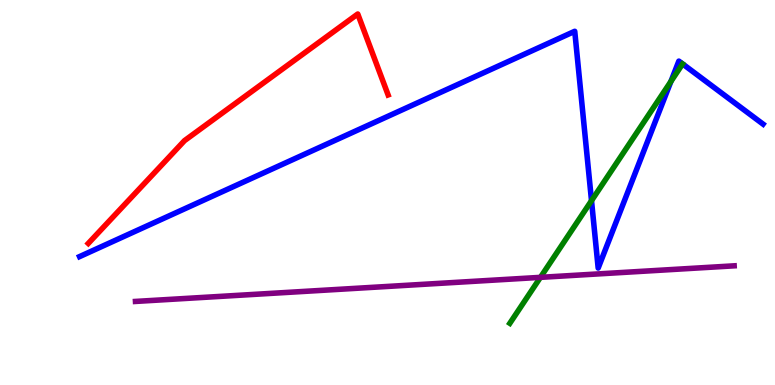[{'lines': ['blue', 'red'], 'intersections': []}, {'lines': ['green', 'red'], 'intersections': []}, {'lines': ['purple', 'red'], 'intersections': []}, {'lines': ['blue', 'green'], 'intersections': [{'x': 7.63, 'y': 4.79}, {'x': 8.66, 'y': 7.89}]}, {'lines': ['blue', 'purple'], 'intersections': []}, {'lines': ['green', 'purple'], 'intersections': [{'x': 6.97, 'y': 2.8}]}]